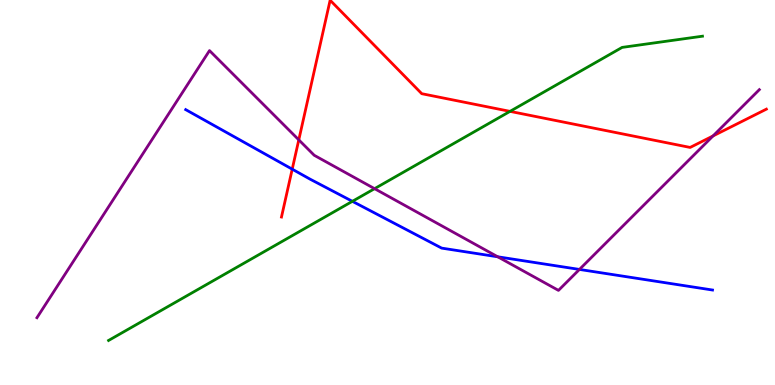[{'lines': ['blue', 'red'], 'intersections': [{'x': 3.77, 'y': 5.61}]}, {'lines': ['green', 'red'], 'intersections': [{'x': 6.58, 'y': 7.11}]}, {'lines': ['purple', 'red'], 'intersections': [{'x': 3.86, 'y': 6.37}, {'x': 9.2, 'y': 6.47}]}, {'lines': ['blue', 'green'], 'intersections': [{'x': 4.55, 'y': 4.77}]}, {'lines': ['blue', 'purple'], 'intersections': [{'x': 6.42, 'y': 3.33}, {'x': 7.48, 'y': 3.0}]}, {'lines': ['green', 'purple'], 'intersections': [{'x': 4.83, 'y': 5.1}]}]